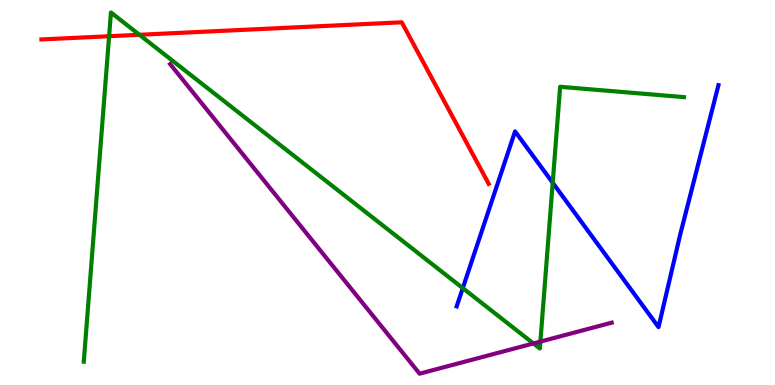[{'lines': ['blue', 'red'], 'intersections': []}, {'lines': ['green', 'red'], 'intersections': [{'x': 1.41, 'y': 9.06}, {'x': 1.8, 'y': 9.1}]}, {'lines': ['purple', 'red'], 'intersections': []}, {'lines': ['blue', 'green'], 'intersections': [{'x': 5.97, 'y': 2.52}, {'x': 7.13, 'y': 5.25}]}, {'lines': ['blue', 'purple'], 'intersections': []}, {'lines': ['green', 'purple'], 'intersections': [{'x': 6.88, 'y': 1.08}, {'x': 6.97, 'y': 1.13}]}]